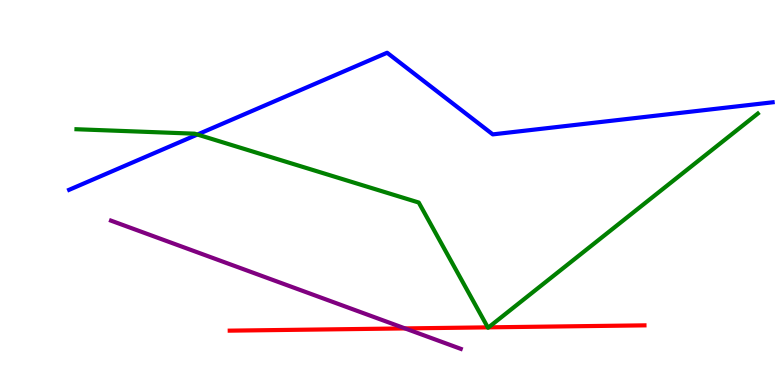[{'lines': ['blue', 'red'], 'intersections': []}, {'lines': ['green', 'red'], 'intersections': [{'x': 6.29, 'y': 1.5}, {'x': 6.3, 'y': 1.5}]}, {'lines': ['purple', 'red'], 'intersections': [{'x': 5.23, 'y': 1.47}]}, {'lines': ['blue', 'green'], 'intersections': [{'x': 2.55, 'y': 6.51}]}, {'lines': ['blue', 'purple'], 'intersections': []}, {'lines': ['green', 'purple'], 'intersections': []}]